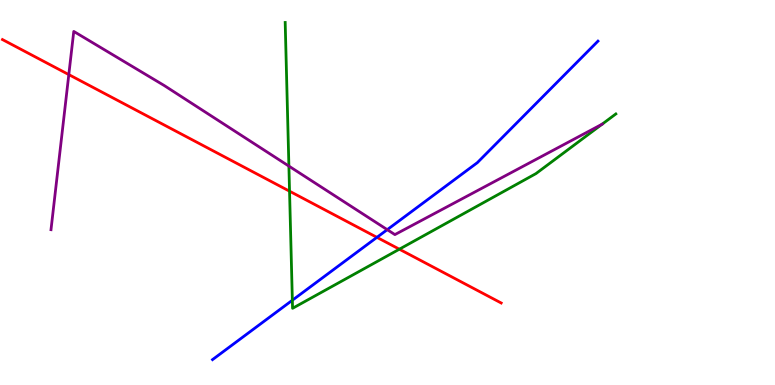[{'lines': ['blue', 'red'], 'intersections': [{'x': 4.86, 'y': 3.84}]}, {'lines': ['green', 'red'], 'intersections': [{'x': 3.74, 'y': 5.03}, {'x': 5.15, 'y': 3.53}]}, {'lines': ['purple', 'red'], 'intersections': [{'x': 0.888, 'y': 8.06}]}, {'lines': ['blue', 'green'], 'intersections': [{'x': 3.77, 'y': 2.2}]}, {'lines': ['blue', 'purple'], 'intersections': [{'x': 5.0, 'y': 4.03}]}, {'lines': ['green', 'purple'], 'intersections': [{'x': 3.73, 'y': 5.69}, {'x': 7.77, 'y': 6.77}]}]